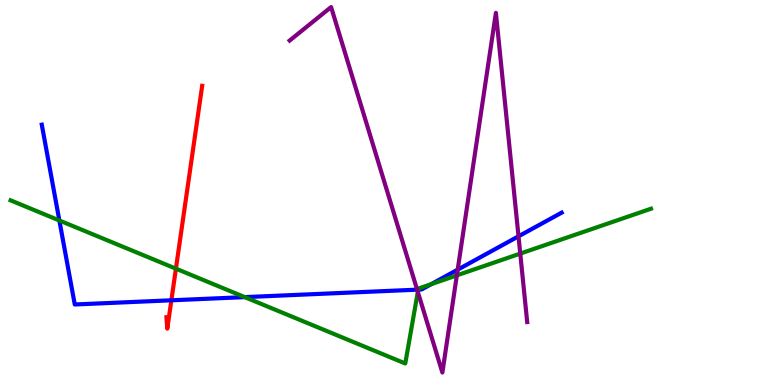[{'lines': ['blue', 'red'], 'intersections': [{'x': 2.21, 'y': 2.2}]}, {'lines': ['green', 'red'], 'intersections': [{'x': 2.27, 'y': 3.02}]}, {'lines': ['purple', 'red'], 'intersections': []}, {'lines': ['blue', 'green'], 'intersections': [{'x': 0.766, 'y': 4.27}, {'x': 3.16, 'y': 2.28}, {'x': 5.4, 'y': 2.48}, {'x': 5.57, 'y': 2.62}]}, {'lines': ['blue', 'purple'], 'intersections': [{'x': 5.38, 'y': 2.48}, {'x': 5.91, 'y': 3.0}, {'x': 6.69, 'y': 3.86}]}, {'lines': ['green', 'purple'], 'intersections': [{'x': 5.39, 'y': 2.42}, {'x': 5.89, 'y': 2.85}, {'x': 6.71, 'y': 3.41}]}]